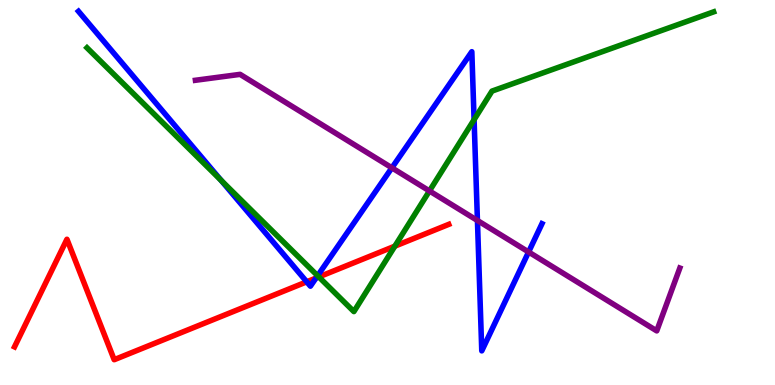[{'lines': ['blue', 'red'], 'intersections': [{'x': 3.96, 'y': 2.68}, {'x': 4.08, 'y': 2.78}]}, {'lines': ['green', 'red'], 'intersections': [{'x': 4.11, 'y': 2.81}, {'x': 5.1, 'y': 3.61}]}, {'lines': ['purple', 'red'], 'intersections': []}, {'lines': ['blue', 'green'], 'intersections': [{'x': 2.85, 'y': 5.32}, {'x': 4.1, 'y': 2.84}, {'x': 6.12, 'y': 6.89}]}, {'lines': ['blue', 'purple'], 'intersections': [{'x': 5.06, 'y': 5.64}, {'x': 6.16, 'y': 4.27}, {'x': 6.82, 'y': 3.45}]}, {'lines': ['green', 'purple'], 'intersections': [{'x': 5.54, 'y': 5.04}]}]